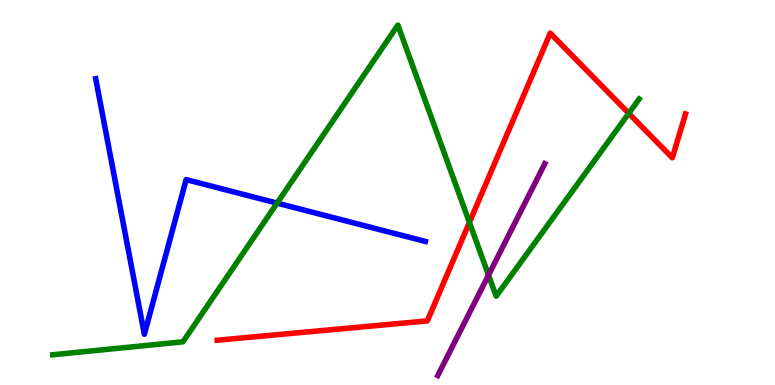[{'lines': ['blue', 'red'], 'intersections': []}, {'lines': ['green', 'red'], 'intersections': [{'x': 6.06, 'y': 4.22}, {'x': 8.11, 'y': 7.06}]}, {'lines': ['purple', 'red'], 'intersections': []}, {'lines': ['blue', 'green'], 'intersections': [{'x': 3.58, 'y': 4.72}]}, {'lines': ['blue', 'purple'], 'intersections': []}, {'lines': ['green', 'purple'], 'intersections': [{'x': 6.3, 'y': 2.85}]}]